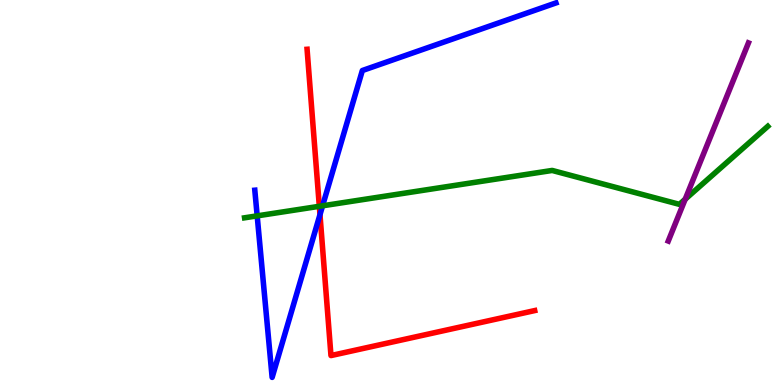[{'lines': ['blue', 'red'], 'intersections': [{'x': 4.13, 'y': 4.42}]}, {'lines': ['green', 'red'], 'intersections': [{'x': 4.12, 'y': 4.64}]}, {'lines': ['purple', 'red'], 'intersections': []}, {'lines': ['blue', 'green'], 'intersections': [{'x': 3.32, 'y': 4.39}, {'x': 4.16, 'y': 4.65}]}, {'lines': ['blue', 'purple'], 'intersections': []}, {'lines': ['green', 'purple'], 'intersections': [{'x': 8.84, 'y': 4.83}]}]